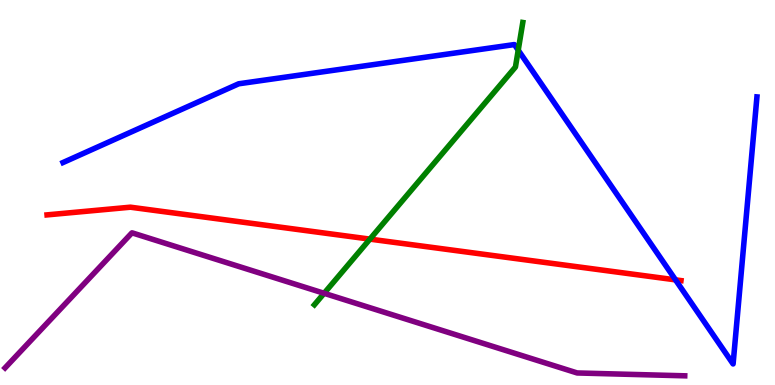[{'lines': ['blue', 'red'], 'intersections': [{'x': 8.72, 'y': 2.73}]}, {'lines': ['green', 'red'], 'intersections': [{'x': 4.77, 'y': 3.79}]}, {'lines': ['purple', 'red'], 'intersections': []}, {'lines': ['blue', 'green'], 'intersections': [{'x': 6.69, 'y': 8.7}]}, {'lines': ['blue', 'purple'], 'intersections': []}, {'lines': ['green', 'purple'], 'intersections': [{'x': 4.18, 'y': 2.38}]}]